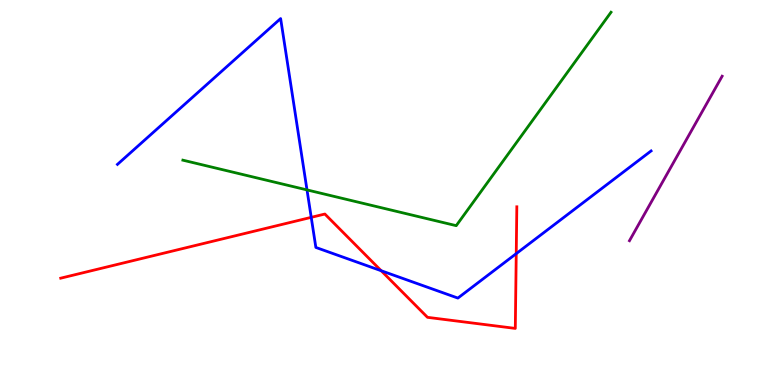[{'lines': ['blue', 'red'], 'intersections': [{'x': 4.02, 'y': 4.35}, {'x': 4.92, 'y': 2.97}, {'x': 6.66, 'y': 3.41}]}, {'lines': ['green', 'red'], 'intersections': []}, {'lines': ['purple', 'red'], 'intersections': []}, {'lines': ['blue', 'green'], 'intersections': [{'x': 3.96, 'y': 5.07}]}, {'lines': ['blue', 'purple'], 'intersections': []}, {'lines': ['green', 'purple'], 'intersections': []}]